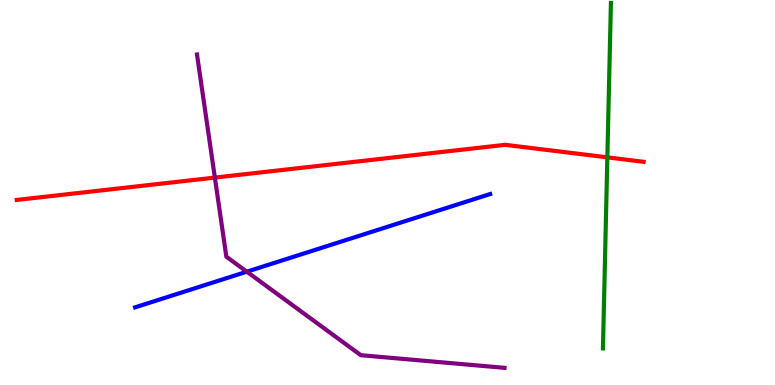[{'lines': ['blue', 'red'], 'intersections': []}, {'lines': ['green', 'red'], 'intersections': [{'x': 7.84, 'y': 5.91}]}, {'lines': ['purple', 'red'], 'intersections': [{'x': 2.77, 'y': 5.39}]}, {'lines': ['blue', 'green'], 'intersections': []}, {'lines': ['blue', 'purple'], 'intersections': [{'x': 3.19, 'y': 2.94}]}, {'lines': ['green', 'purple'], 'intersections': []}]